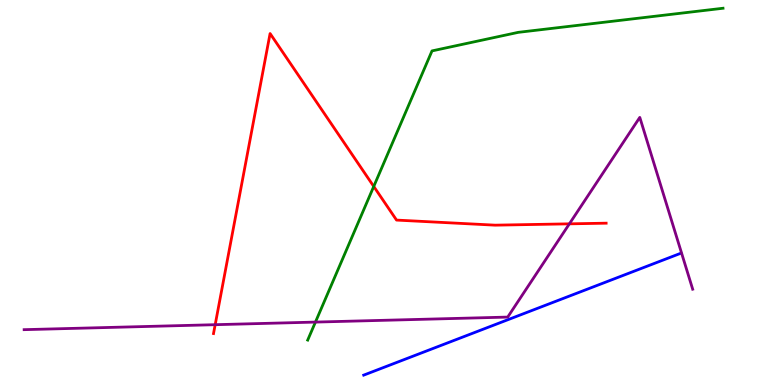[{'lines': ['blue', 'red'], 'intersections': []}, {'lines': ['green', 'red'], 'intersections': [{'x': 4.82, 'y': 5.16}]}, {'lines': ['purple', 'red'], 'intersections': [{'x': 2.78, 'y': 1.57}, {'x': 7.35, 'y': 4.19}]}, {'lines': ['blue', 'green'], 'intersections': []}, {'lines': ['blue', 'purple'], 'intersections': []}, {'lines': ['green', 'purple'], 'intersections': [{'x': 4.07, 'y': 1.63}]}]